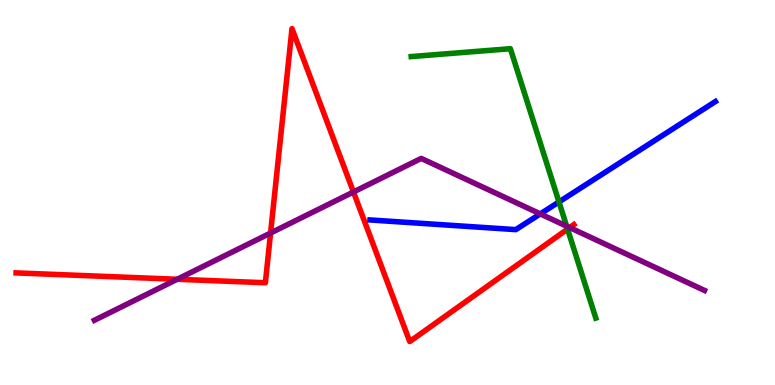[{'lines': ['blue', 'red'], 'intersections': []}, {'lines': ['green', 'red'], 'intersections': [{'x': 7.32, 'y': 4.05}]}, {'lines': ['purple', 'red'], 'intersections': [{'x': 2.29, 'y': 2.75}, {'x': 3.49, 'y': 3.95}, {'x': 4.56, 'y': 5.01}, {'x': 7.35, 'y': 4.09}]}, {'lines': ['blue', 'green'], 'intersections': [{'x': 7.21, 'y': 4.76}]}, {'lines': ['blue', 'purple'], 'intersections': [{'x': 6.97, 'y': 4.44}]}, {'lines': ['green', 'purple'], 'intersections': [{'x': 7.31, 'y': 4.13}]}]